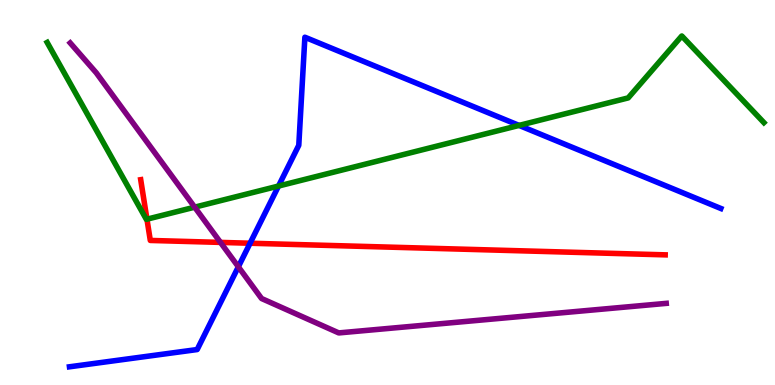[{'lines': ['blue', 'red'], 'intersections': [{'x': 3.23, 'y': 3.68}]}, {'lines': ['green', 'red'], 'intersections': [{'x': 1.9, 'y': 4.31}]}, {'lines': ['purple', 'red'], 'intersections': [{'x': 2.84, 'y': 3.7}]}, {'lines': ['blue', 'green'], 'intersections': [{'x': 3.59, 'y': 5.17}, {'x': 6.7, 'y': 6.74}]}, {'lines': ['blue', 'purple'], 'intersections': [{'x': 3.08, 'y': 3.07}]}, {'lines': ['green', 'purple'], 'intersections': [{'x': 2.51, 'y': 4.62}]}]